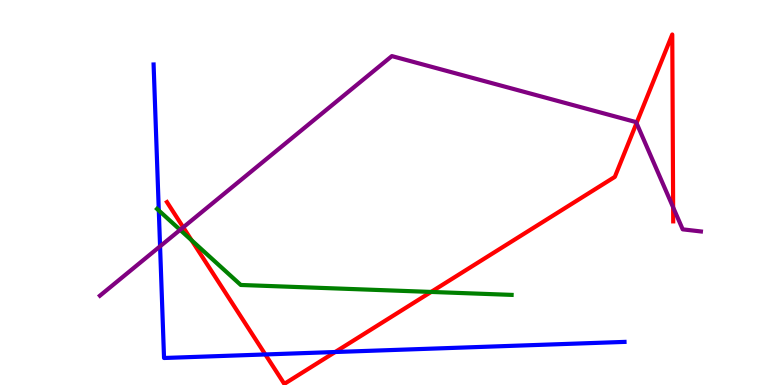[{'lines': ['blue', 'red'], 'intersections': [{'x': 3.42, 'y': 0.793}, {'x': 4.32, 'y': 0.857}]}, {'lines': ['green', 'red'], 'intersections': [{'x': 2.47, 'y': 3.76}, {'x': 5.56, 'y': 2.42}]}, {'lines': ['purple', 'red'], 'intersections': [{'x': 2.36, 'y': 4.1}, {'x': 8.21, 'y': 6.8}, {'x': 8.69, 'y': 4.61}]}, {'lines': ['blue', 'green'], 'intersections': [{'x': 2.05, 'y': 4.53}]}, {'lines': ['blue', 'purple'], 'intersections': [{'x': 2.07, 'y': 3.6}]}, {'lines': ['green', 'purple'], 'intersections': [{'x': 2.32, 'y': 4.03}]}]